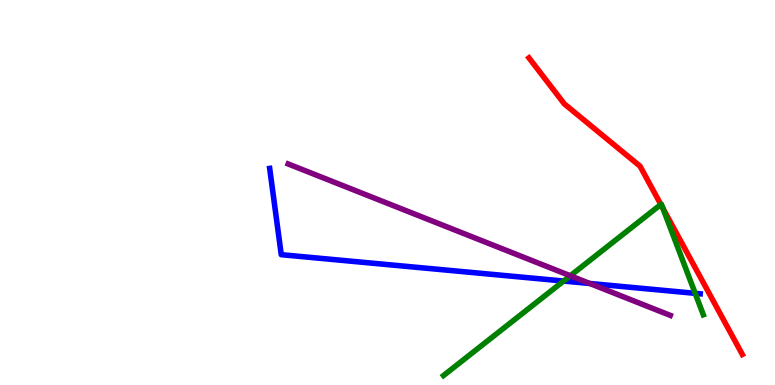[{'lines': ['blue', 'red'], 'intersections': []}, {'lines': ['green', 'red'], 'intersections': [{'x': 8.53, 'y': 4.69}, {'x': 8.55, 'y': 4.59}]}, {'lines': ['purple', 'red'], 'intersections': []}, {'lines': ['blue', 'green'], 'intersections': [{'x': 7.27, 'y': 2.7}, {'x': 8.97, 'y': 2.38}]}, {'lines': ['blue', 'purple'], 'intersections': [{'x': 7.61, 'y': 2.64}]}, {'lines': ['green', 'purple'], 'intersections': [{'x': 7.36, 'y': 2.84}]}]